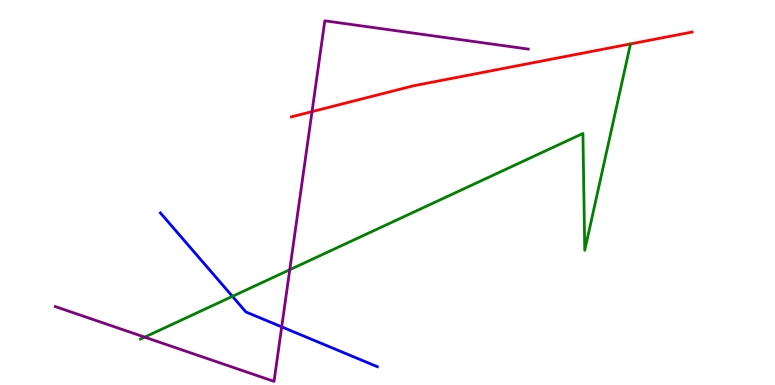[{'lines': ['blue', 'red'], 'intersections': []}, {'lines': ['green', 'red'], 'intersections': []}, {'lines': ['purple', 'red'], 'intersections': [{'x': 4.03, 'y': 7.1}]}, {'lines': ['blue', 'green'], 'intersections': [{'x': 3.0, 'y': 2.3}]}, {'lines': ['blue', 'purple'], 'intersections': [{'x': 3.63, 'y': 1.51}]}, {'lines': ['green', 'purple'], 'intersections': [{'x': 1.87, 'y': 1.24}, {'x': 3.74, 'y': 2.99}]}]